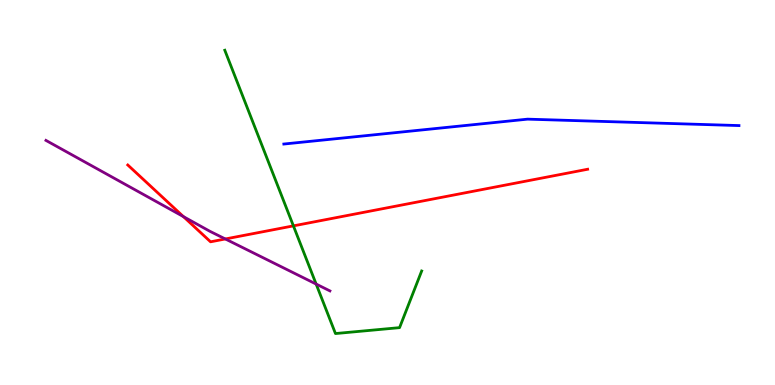[{'lines': ['blue', 'red'], 'intersections': []}, {'lines': ['green', 'red'], 'intersections': [{'x': 3.79, 'y': 4.13}]}, {'lines': ['purple', 'red'], 'intersections': [{'x': 2.37, 'y': 4.37}, {'x': 2.91, 'y': 3.79}]}, {'lines': ['blue', 'green'], 'intersections': []}, {'lines': ['blue', 'purple'], 'intersections': []}, {'lines': ['green', 'purple'], 'intersections': [{'x': 4.08, 'y': 2.62}]}]